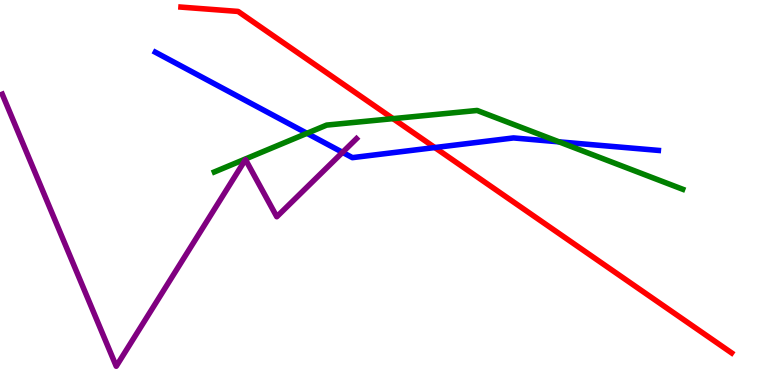[{'lines': ['blue', 'red'], 'intersections': [{'x': 5.61, 'y': 6.17}]}, {'lines': ['green', 'red'], 'intersections': [{'x': 5.07, 'y': 6.92}]}, {'lines': ['purple', 'red'], 'intersections': []}, {'lines': ['blue', 'green'], 'intersections': [{'x': 3.96, 'y': 6.54}, {'x': 7.21, 'y': 6.32}]}, {'lines': ['blue', 'purple'], 'intersections': [{'x': 4.42, 'y': 6.04}]}, {'lines': ['green', 'purple'], 'intersections': []}]